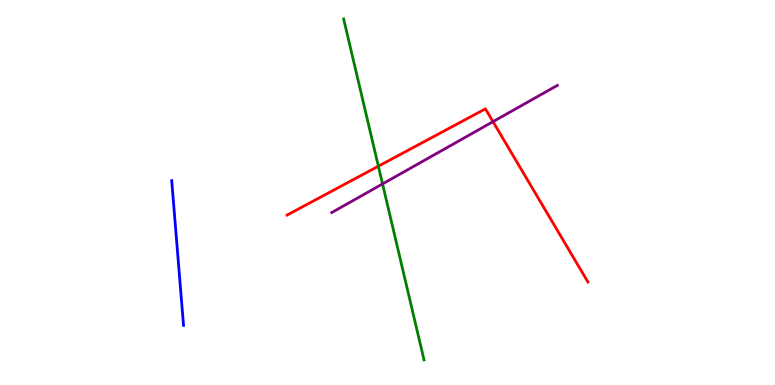[{'lines': ['blue', 'red'], 'intersections': []}, {'lines': ['green', 'red'], 'intersections': [{'x': 4.88, 'y': 5.68}]}, {'lines': ['purple', 'red'], 'intersections': [{'x': 6.36, 'y': 6.84}]}, {'lines': ['blue', 'green'], 'intersections': []}, {'lines': ['blue', 'purple'], 'intersections': []}, {'lines': ['green', 'purple'], 'intersections': [{'x': 4.94, 'y': 5.22}]}]